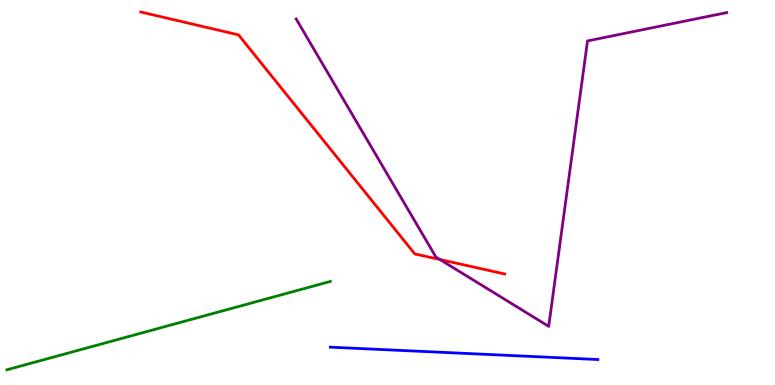[{'lines': ['blue', 'red'], 'intersections': []}, {'lines': ['green', 'red'], 'intersections': []}, {'lines': ['purple', 'red'], 'intersections': [{'x': 5.68, 'y': 3.26}]}, {'lines': ['blue', 'green'], 'intersections': []}, {'lines': ['blue', 'purple'], 'intersections': []}, {'lines': ['green', 'purple'], 'intersections': []}]